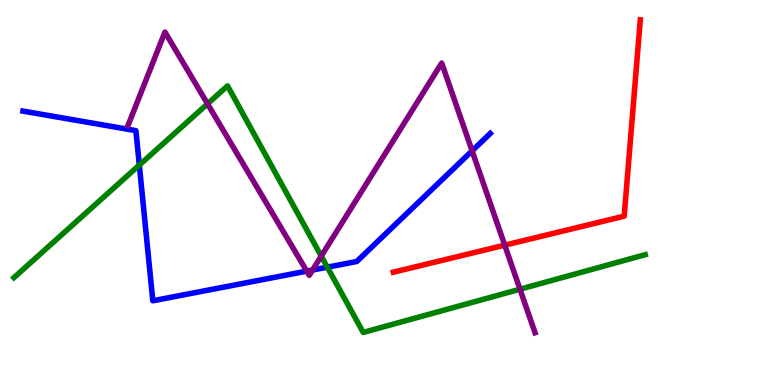[{'lines': ['blue', 'red'], 'intersections': []}, {'lines': ['green', 'red'], 'intersections': []}, {'lines': ['purple', 'red'], 'intersections': [{'x': 6.51, 'y': 3.63}]}, {'lines': ['blue', 'green'], 'intersections': [{'x': 1.8, 'y': 5.71}, {'x': 4.22, 'y': 3.06}]}, {'lines': ['blue', 'purple'], 'intersections': [{'x': 3.96, 'y': 2.96}, {'x': 4.03, 'y': 2.99}, {'x': 6.09, 'y': 6.08}]}, {'lines': ['green', 'purple'], 'intersections': [{'x': 2.68, 'y': 7.3}, {'x': 4.15, 'y': 3.35}, {'x': 6.71, 'y': 2.49}]}]